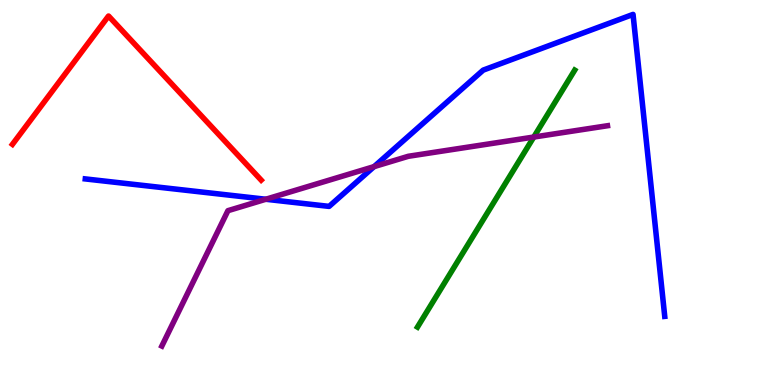[{'lines': ['blue', 'red'], 'intersections': []}, {'lines': ['green', 'red'], 'intersections': []}, {'lines': ['purple', 'red'], 'intersections': []}, {'lines': ['blue', 'green'], 'intersections': []}, {'lines': ['blue', 'purple'], 'intersections': [{'x': 3.43, 'y': 4.82}, {'x': 4.83, 'y': 5.67}]}, {'lines': ['green', 'purple'], 'intersections': [{'x': 6.89, 'y': 6.44}]}]